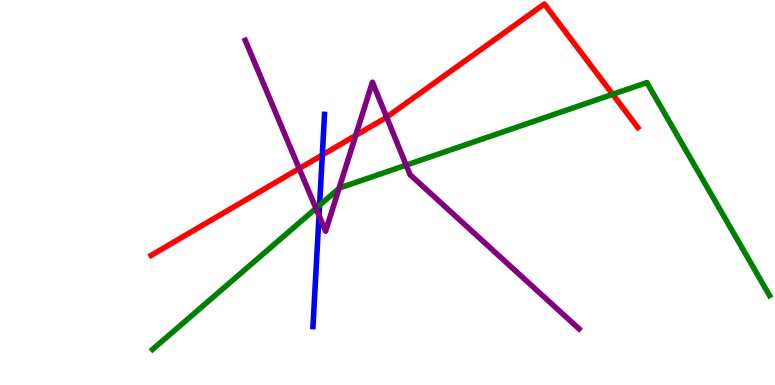[{'lines': ['blue', 'red'], 'intersections': [{'x': 4.16, 'y': 5.97}]}, {'lines': ['green', 'red'], 'intersections': [{'x': 7.91, 'y': 7.55}]}, {'lines': ['purple', 'red'], 'intersections': [{'x': 3.86, 'y': 5.62}, {'x': 4.59, 'y': 6.48}, {'x': 4.99, 'y': 6.96}]}, {'lines': ['blue', 'green'], 'intersections': [{'x': 4.12, 'y': 4.67}]}, {'lines': ['blue', 'purple'], 'intersections': [{'x': 4.12, 'y': 4.4}]}, {'lines': ['green', 'purple'], 'intersections': [{'x': 4.08, 'y': 4.59}, {'x': 4.37, 'y': 5.1}, {'x': 5.24, 'y': 5.71}]}]